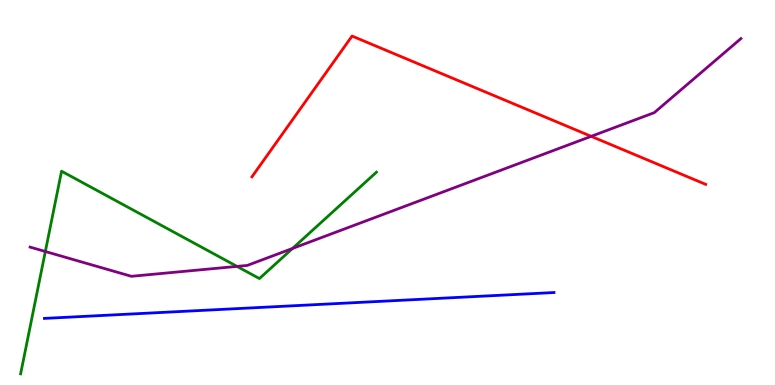[{'lines': ['blue', 'red'], 'intersections': []}, {'lines': ['green', 'red'], 'intersections': []}, {'lines': ['purple', 'red'], 'intersections': [{'x': 7.63, 'y': 6.46}]}, {'lines': ['blue', 'green'], 'intersections': []}, {'lines': ['blue', 'purple'], 'intersections': []}, {'lines': ['green', 'purple'], 'intersections': [{'x': 0.585, 'y': 3.47}, {'x': 3.06, 'y': 3.08}, {'x': 3.77, 'y': 3.55}]}]